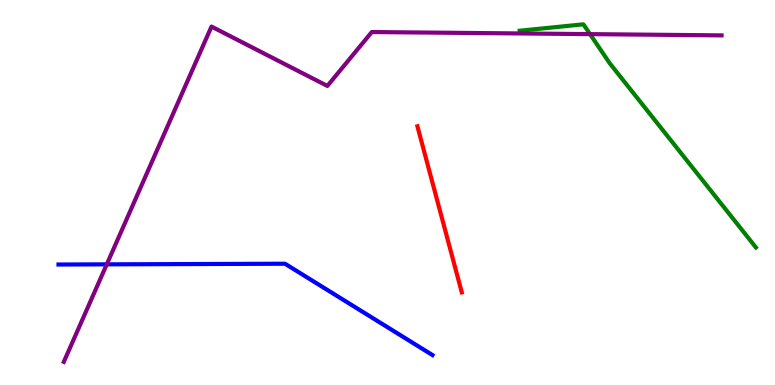[{'lines': ['blue', 'red'], 'intersections': []}, {'lines': ['green', 'red'], 'intersections': []}, {'lines': ['purple', 'red'], 'intersections': []}, {'lines': ['blue', 'green'], 'intersections': []}, {'lines': ['blue', 'purple'], 'intersections': [{'x': 1.38, 'y': 3.13}]}, {'lines': ['green', 'purple'], 'intersections': [{'x': 7.61, 'y': 9.11}]}]